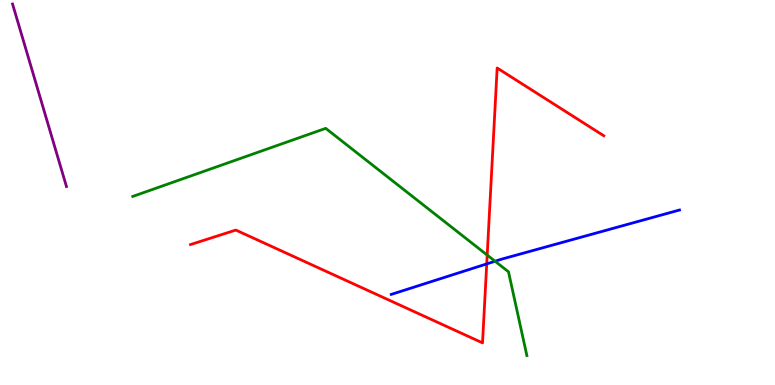[{'lines': ['blue', 'red'], 'intersections': [{'x': 6.28, 'y': 3.15}]}, {'lines': ['green', 'red'], 'intersections': [{'x': 6.29, 'y': 3.37}]}, {'lines': ['purple', 'red'], 'intersections': []}, {'lines': ['blue', 'green'], 'intersections': [{'x': 6.39, 'y': 3.21}]}, {'lines': ['blue', 'purple'], 'intersections': []}, {'lines': ['green', 'purple'], 'intersections': []}]